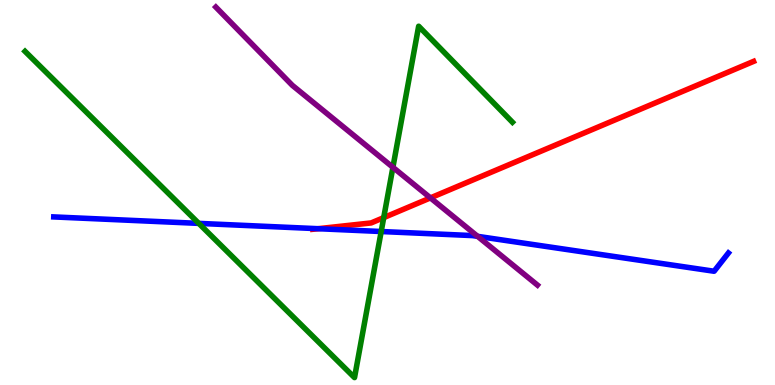[{'lines': ['blue', 'red'], 'intersections': [{'x': 4.1, 'y': 4.06}]}, {'lines': ['green', 'red'], 'intersections': [{'x': 4.95, 'y': 4.35}]}, {'lines': ['purple', 'red'], 'intersections': [{'x': 5.55, 'y': 4.86}]}, {'lines': ['blue', 'green'], 'intersections': [{'x': 2.56, 'y': 4.2}, {'x': 4.92, 'y': 3.99}]}, {'lines': ['blue', 'purple'], 'intersections': [{'x': 6.16, 'y': 3.86}]}, {'lines': ['green', 'purple'], 'intersections': [{'x': 5.07, 'y': 5.65}]}]